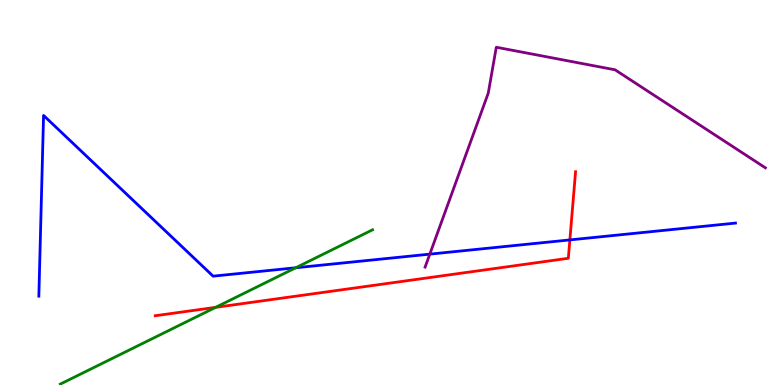[{'lines': ['blue', 'red'], 'intersections': [{'x': 7.35, 'y': 3.77}]}, {'lines': ['green', 'red'], 'intersections': [{'x': 2.78, 'y': 2.02}]}, {'lines': ['purple', 'red'], 'intersections': []}, {'lines': ['blue', 'green'], 'intersections': [{'x': 3.82, 'y': 3.05}]}, {'lines': ['blue', 'purple'], 'intersections': [{'x': 5.55, 'y': 3.4}]}, {'lines': ['green', 'purple'], 'intersections': []}]